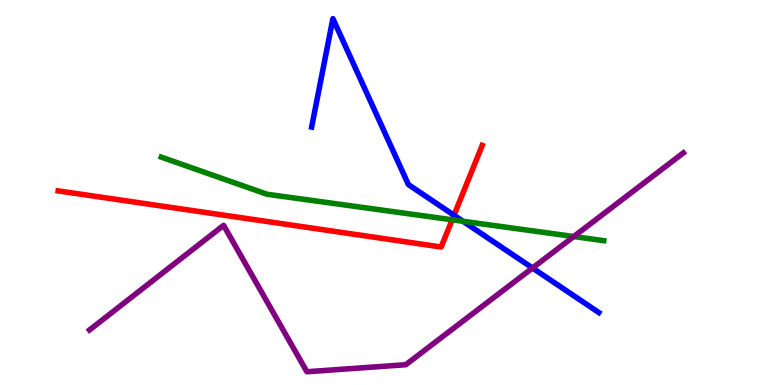[{'lines': ['blue', 'red'], 'intersections': [{'x': 5.86, 'y': 4.41}]}, {'lines': ['green', 'red'], 'intersections': [{'x': 5.83, 'y': 4.29}]}, {'lines': ['purple', 'red'], 'intersections': []}, {'lines': ['blue', 'green'], 'intersections': [{'x': 5.97, 'y': 4.25}]}, {'lines': ['blue', 'purple'], 'intersections': [{'x': 6.87, 'y': 3.04}]}, {'lines': ['green', 'purple'], 'intersections': [{'x': 7.4, 'y': 3.86}]}]